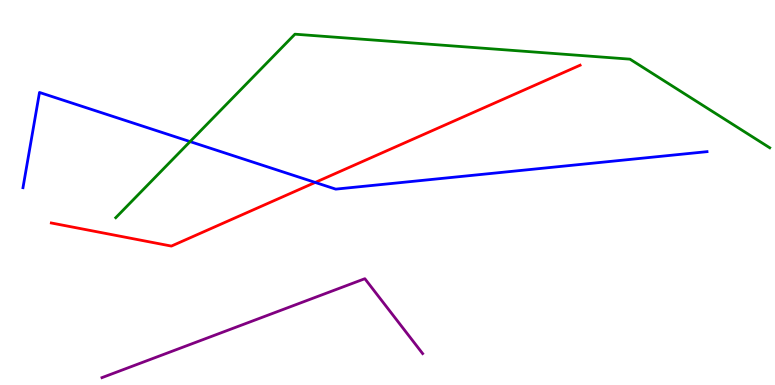[{'lines': ['blue', 'red'], 'intersections': [{'x': 4.07, 'y': 5.26}]}, {'lines': ['green', 'red'], 'intersections': []}, {'lines': ['purple', 'red'], 'intersections': []}, {'lines': ['blue', 'green'], 'intersections': [{'x': 2.45, 'y': 6.32}]}, {'lines': ['blue', 'purple'], 'intersections': []}, {'lines': ['green', 'purple'], 'intersections': []}]